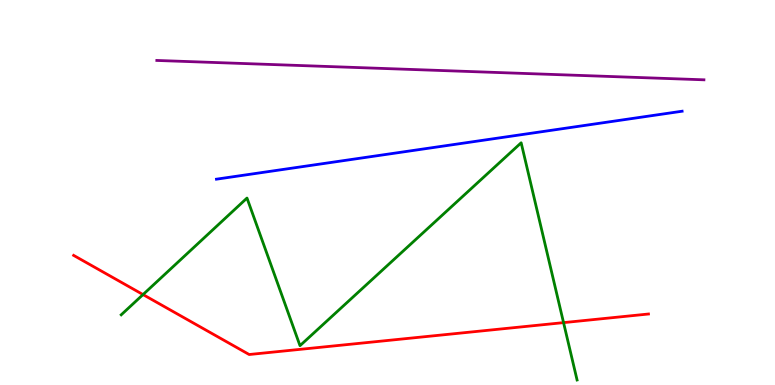[{'lines': ['blue', 'red'], 'intersections': []}, {'lines': ['green', 'red'], 'intersections': [{'x': 1.85, 'y': 2.35}, {'x': 7.27, 'y': 1.62}]}, {'lines': ['purple', 'red'], 'intersections': []}, {'lines': ['blue', 'green'], 'intersections': []}, {'lines': ['blue', 'purple'], 'intersections': []}, {'lines': ['green', 'purple'], 'intersections': []}]